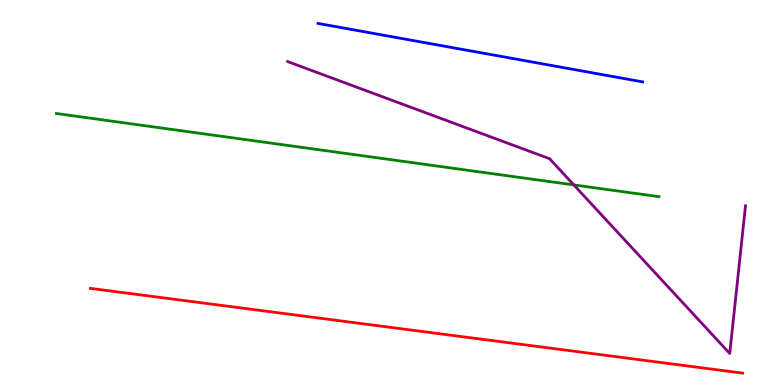[{'lines': ['blue', 'red'], 'intersections': []}, {'lines': ['green', 'red'], 'intersections': []}, {'lines': ['purple', 'red'], 'intersections': []}, {'lines': ['blue', 'green'], 'intersections': []}, {'lines': ['blue', 'purple'], 'intersections': []}, {'lines': ['green', 'purple'], 'intersections': [{'x': 7.4, 'y': 5.2}]}]